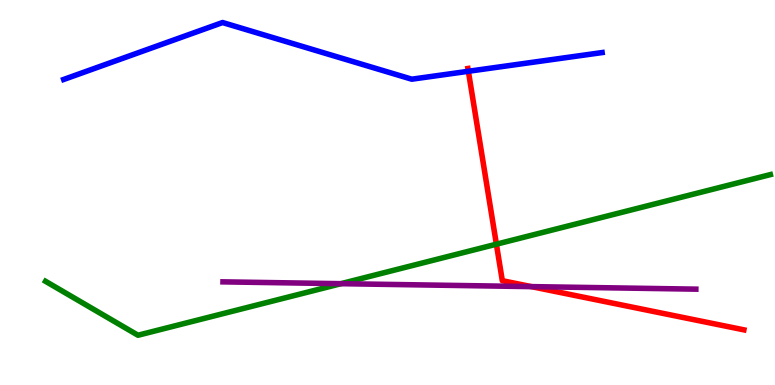[{'lines': ['blue', 'red'], 'intersections': [{'x': 6.04, 'y': 8.15}]}, {'lines': ['green', 'red'], 'intersections': [{'x': 6.41, 'y': 3.66}]}, {'lines': ['purple', 'red'], 'intersections': [{'x': 6.86, 'y': 2.56}]}, {'lines': ['blue', 'green'], 'intersections': []}, {'lines': ['blue', 'purple'], 'intersections': []}, {'lines': ['green', 'purple'], 'intersections': [{'x': 4.4, 'y': 2.63}]}]